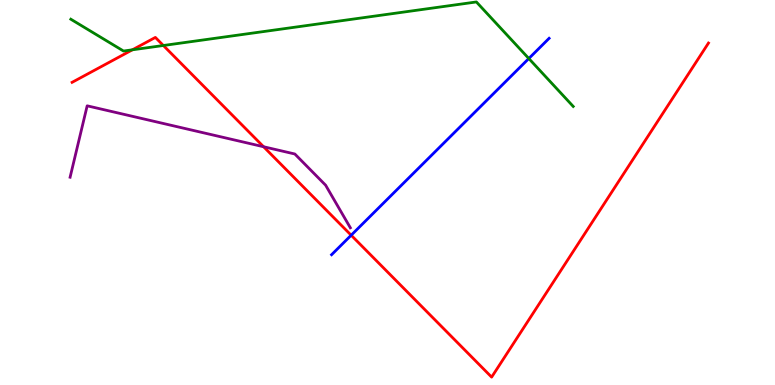[{'lines': ['blue', 'red'], 'intersections': [{'x': 4.53, 'y': 3.89}]}, {'lines': ['green', 'red'], 'intersections': [{'x': 1.71, 'y': 8.71}, {'x': 2.11, 'y': 8.82}]}, {'lines': ['purple', 'red'], 'intersections': [{'x': 3.4, 'y': 6.19}]}, {'lines': ['blue', 'green'], 'intersections': [{'x': 6.82, 'y': 8.48}]}, {'lines': ['blue', 'purple'], 'intersections': []}, {'lines': ['green', 'purple'], 'intersections': []}]